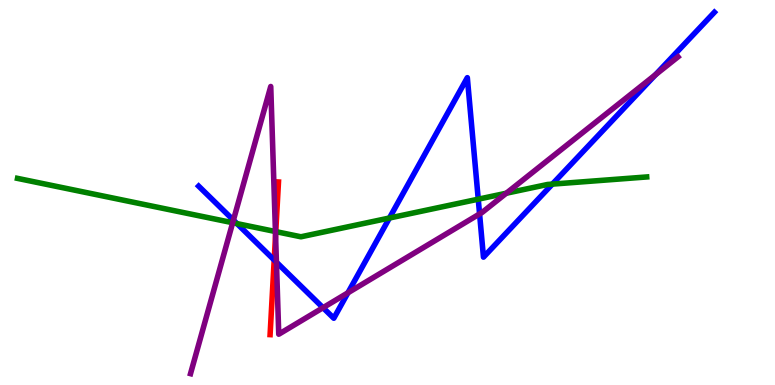[{'lines': ['blue', 'red'], 'intersections': [{'x': 3.54, 'y': 3.25}]}, {'lines': ['green', 'red'], 'intersections': [{'x': 3.56, 'y': 3.98}]}, {'lines': ['purple', 'red'], 'intersections': [{'x': 3.56, 'y': 3.89}]}, {'lines': ['blue', 'green'], 'intersections': [{'x': 3.06, 'y': 4.19}, {'x': 5.02, 'y': 4.34}, {'x': 6.17, 'y': 4.83}, {'x': 7.13, 'y': 5.22}]}, {'lines': ['blue', 'purple'], 'intersections': [{'x': 3.01, 'y': 4.28}, {'x': 3.57, 'y': 3.19}, {'x': 4.17, 'y': 2.01}, {'x': 4.49, 'y': 2.39}, {'x': 6.19, 'y': 4.44}, {'x': 8.46, 'y': 8.06}]}, {'lines': ['green', 'purple'], 'intersections': [{'x': 3.0, 'y': 4.22}, {'x': 3.55, 'y': 3.99}, {'x': 6.53, 'y': 4.98}]}]